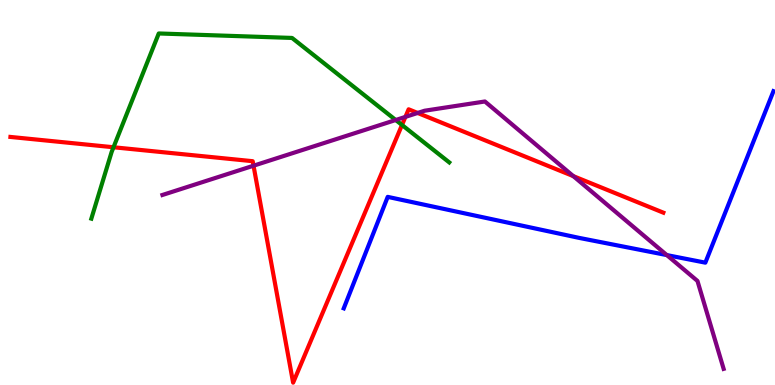[{'lines': ['blue', 'red'], 'intersections': []}, {'lines': ['green', 'red'], 'intersections': [{'x': 1.46, 'y': 6.18}, {'x': 5.19, 'y': 6.75}]}, {'lines': ['purple', 'red'], 'intersections': [{'x': 3.27, 'y': 5.7}, {'x': 5.23, 'y': 6.96}, {'x': 5.39, 'y': 7.07}, {'x': 7.4, 'y': 5.43}]}, {'lines': ['blue', 'green'], 'intersections': []}, {'lines': ['blue', 'purple'], 'intersections': [{'x': 8.6, 'y': 3.37}]}, {'lines': ['green', 'purple'], 'intersections': [{'x': 5.11, 'y': 6.88}]}]